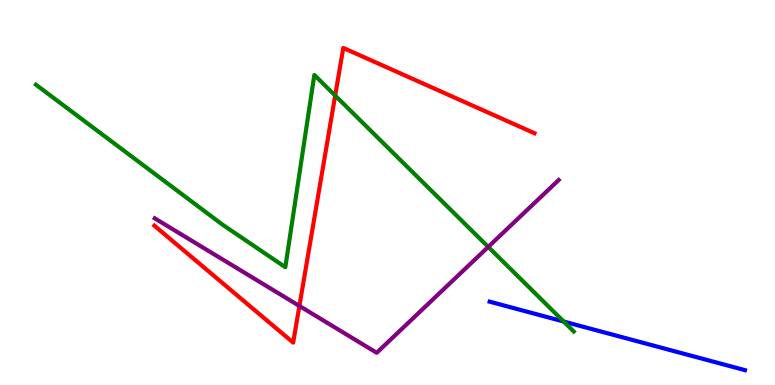[{'lines': ['blue', 'red'], 'intersections': []}, {'lines': ['green', 'red'], 'intersections': [{'x': 4.32, 'y': 7.52}]}, {'lines': ['purple', 'red'], 'intersections': [{'x': 3.86, 'y': 2.05}]}, {'lines': ['blue', 'green'], 'intersections': [{'x': 7.27, 'y': 1.65}]}, {'lines': ['blue', 'purple'], 'intersections': []}, {'lines': ['green', 'purple'], 'intersections': [{'x': 6.3, 'y': 3.59}]}]